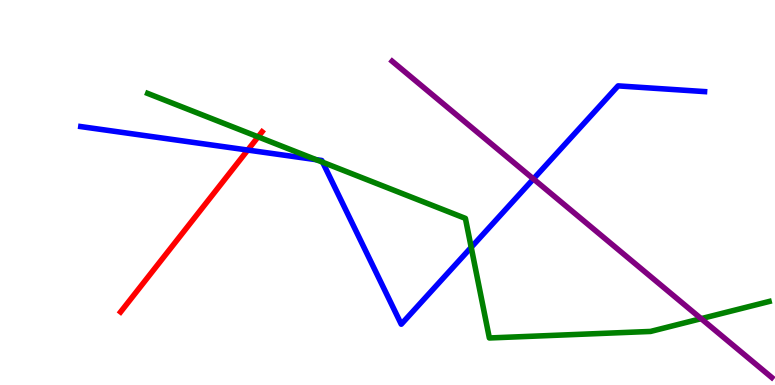[{'lines': ['blue', 'red'], 'intersections': [{'x': 3.2, 'y': 6.1}]}, {'lines': ['green', 'red'], 'intersections': [{'x': 3.33, 'y': 6.45}]}, {'lines': ['purple', 'red'], 'intersections': []}, {'lines': ['blue', 'green'], 'intersections': [{'x': 4.08, 'y': 5.85}, {'x': 4.16, 'y': 5.79}, {'x': 6.08, 'y': 3.58}]}, {'lines': ['blue', 'purple'], 'intersections': [{'x': 6.88, 'y': 5.35}]}, {'lines': ['green', 'purple'], 'intersections': [{'x': 9.05, 'y': 1.72}]}]